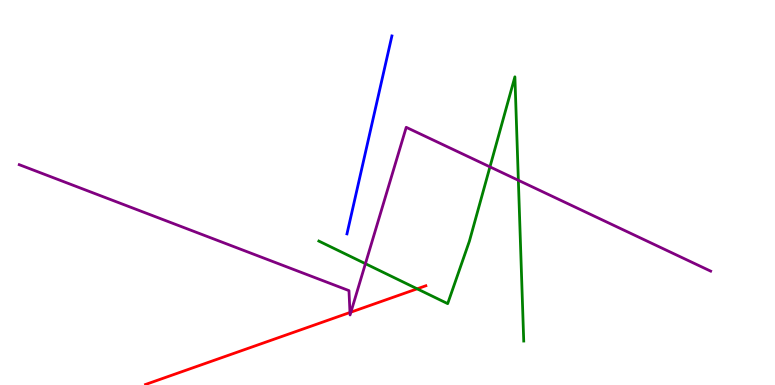[{'lines': ['blue', 'red'], 'intersections': []}, {'lines': ['green', 'red'], 'intersections': [{'x': 5.38, 'y': 2.5}]}, {'lines': ['purple', 'red'], 'intersections': [{'x': 4.52, 'y': 1.88}, {'x': 4.53, 'y': 1.89}]}, {'lines': ['blue', 'green'], 'intersections': []}, {'lines': ['blue', 'purple'], 'intersections': []}, {'lines': ['green', 'purple'], 'intersections': [{'x': 4.72, 'y': 3.15}, {'x': 6.32, 'y': 5.67}, {'x': 6.69, 'y': 5.32}]}]